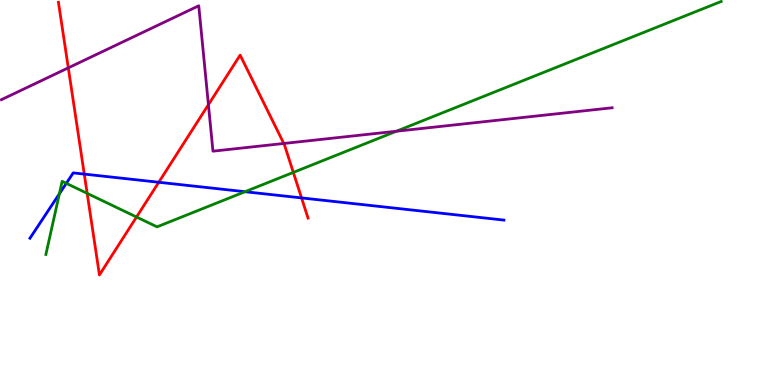[{'lines': ['blue', 'red'], 'intersections': [{'x': 1.09, 'y': 5.48}, {'x': 2.05, 'y': 5.27}, {'x': 3.89, 'y': 4.86}]}, {'lines': ['green', 'red'], 'intersections': [{'x': 1.12, 'y': 4.98}, {'x': 1.76, 'y': 4.36}, {'x': 3.78, 'y': 5.52}]}, {'lines': ['purple', 'red'], 'intersections': [{'x': 0.881, 'y': 8.24}, {'x': 2.69, 'y': 7.28}, {'x': 3.66, 'y': 6.27}]}, {'lines': ['blue', 'green'], 'intersections': [{'x': 0.766, 'y': 4.97}, {'x': 0.855, 'y': 5.24}, {'x': 3.16, 'y': 5.02}]}, {'lines': ['blue', 'purple'], 'intersections': []}, {'lines': ['green', 'purple'], 'intersections': [{'x': 5.11, 'y': 6.59}]}]